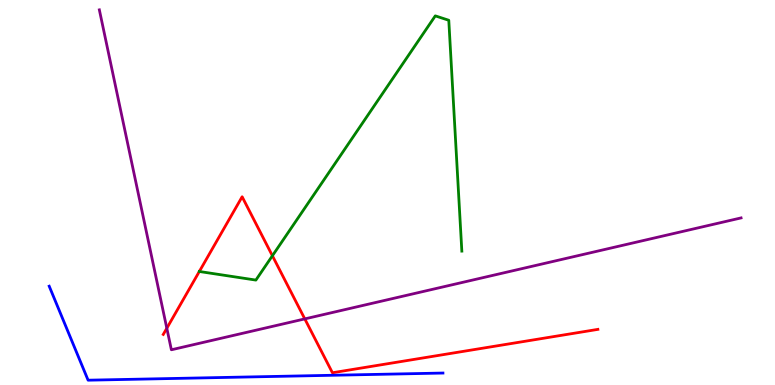[{'lines': ['blue', 'red'], 'intersections': []}, {'lines': ['green', 'red'], 'intersections': [{'x': 2.57, 'y': 2.95}, {'x': 3.51, 'y': 3.36}]}, {'lines': ['purple', 'red'], 'intersections': [{'x': 2.15, 'y': 1.47}, {'x': 3.93, 'y': 1.72}]}, {'lines': ['blue', 'green'], 'intersections': []}, {'lines': ['blue', 'purple'], 'intersections': []}, {'lines': ['green', 'purple'], 'intersections': []}]